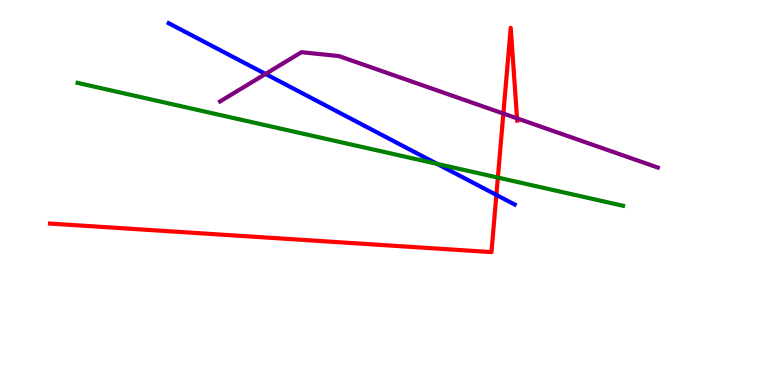[{'lines': ['blue', 'red'], 'intersections': [{'x': 6.4, 'y': 4.94}]}, {'lines': ['green', 'red'], 'intersections': [{'x': 6.42, 'y': 5.39}]}, {'lines': ['purple', 'red'], 'intersections': [{'x': 6.49, 'y': 7.05}, {'x': 6.67, 'y': 6.93}]}, {'lines': ['blue', 'green'], 'intersections': [{'x': 5.64, 'y': 5.74}]}, {'lines': ['blue', 'purple'], 'intersections': [{'x': 3.43, 'y': 8.08}]}, {'lines': ['green', 'purple'], 'intersections': []}]